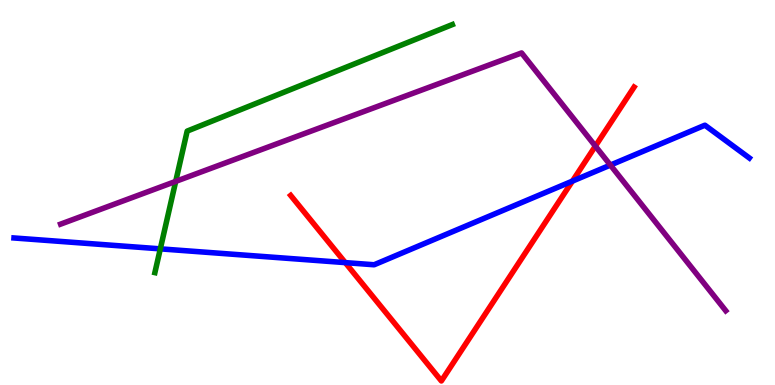[{'lines': ['blue', 'red'], 'intersections': [{'x': 4.46, 'y': 3.18}, {'x': 7.39, 'y': 5.3}]}, {'lines': ['green', 'red'], 'intersections': []}, {'lines': ['purple', 'red'], 'intersections': [{'x': 7.68, 'y': 6.2}]}, {'lines': ['blue', 'green'], 'intersections': [{'x': 2.07, 'y': 3.54}]}, {'lines': ['blue', 'purple'], 'intersections': [{'x': 7.88, 'y': 5.71}]}, {'lines': ['green', 'purple'], 'intersections': [{'x': 2.27, 'y': 5.29}]}]